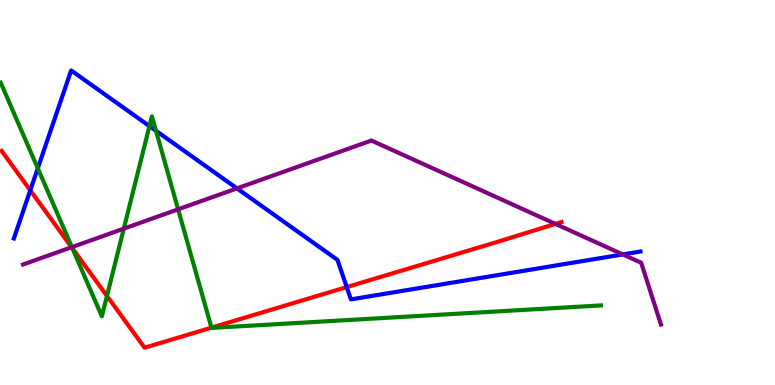[{'lines': ['blue', 'red'], 'intersections': [{'x': 0.391, 'y': 5.06}, {'x': 4.47, 'y': 2.54}]}, {'lines': ['green', 'red'], 'intersections': [{'x': 0.935, 'y': 3.55}, {'x': 1.38, 'y': 2.31}, {'x': 2.73, 'y': 1.49}]}, {'lines': ['purple', 'red'], 'intersections': [{'x': 0.924, 'y': 3.58}, {'x': 7.17, 'y': 4.18}]}, {'lines': ['blue', 'green'], 'intersections': [{'x': 0.488, 'y': 5.63}, {'x': 1.93, 'y': 6.72}, {'x': 2.01, 'y': 6.6}]}, {'lines': ['blue', 'purple'], 'intersections': [{'x': 3.06, 'y': 5.11}, {'x': 8.04, 'y': 3.39}]}, {'lines': ['green', 'purple'], 'intersections': [{'x': 0.928, 'y': 3.58}, {'x': 1.6, 'y': 4.06}, {'x': 2.3, 'y': 4.56}]}]